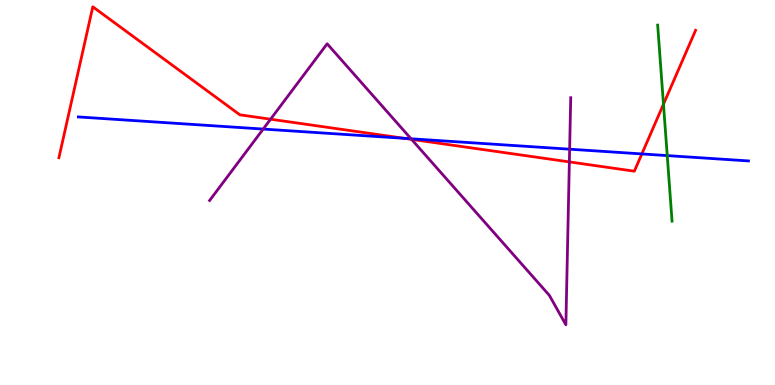[{'lines': ['blue', 'red'], 'intersections': [{'x': 5.22, 'y': 6.41}, {'x': 8.28, 'y': 6.0}]}, {'lines': ['green', 'red'], 'intersections': [{'x': 8.56, 'y': 7.29}]}, {'lines': ['purple', 'red'], 'intersections': [{'x': 3.49, 'y': 6.9}, {'x': 5.31, 'y': 6.38}, {'x': 7.35, 'y': 5.79}]}, {'lines': ['blue', 'green'], 'intersections': [{'x': 8.61, 'y': 5.96}]}, {'lines': ['blue', 'purple'], 'intersections': [{'x': 3.4, 'y': 6.65}, {'x': 5.3, 'y': 6.4}, {'x': 7.35, 'y': 6.12}]}, {'lines': ['green', 'purple'], 'intersections': []}]